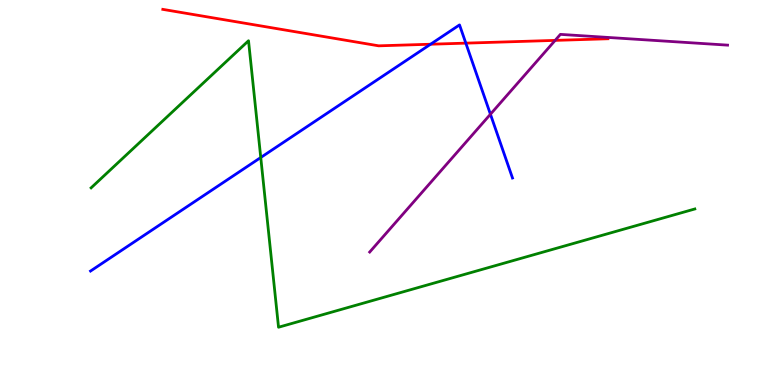[{'lines': ['blue', 'red'], 'intersections': [{'x': 5.56, 'y': 8.85}, {'x': 6.01, 'y': 8.88}]}, {'lines': ['green', 'red'], 'intersections': []}, {'lines': ['purple', 'red'], 'intersections': [{'x': 7.16, 'y': 8.95}]}, {'lines': ['blue', 'green'], 'intersections': [{'x': 3.36, 'y': 5.91}]}, {'lines': ['blue', 'purple'], 'intersections': [{'x': 6.33, 'y': 7.03}]}, {'lines': ['green', 'purple'], 'intersections': []}]